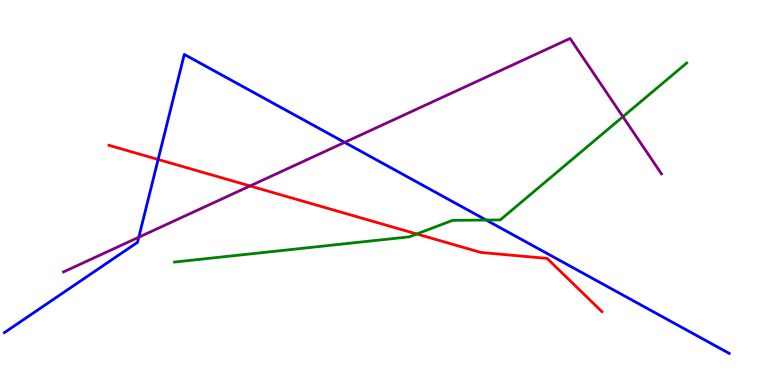[{'lines': ['blue', 'red'], 'intersections': [{'x': 2.04, 'y': 5.86}]}, {'lines': ['green', 'red'], 'intersections': [{'x': 5.38, 'y': 3.92}]}, {'lines': ['purple', 'red'], 'intersections': [{'x': 3.23, 'y': 5.17}]}, {'lines': ['blue', 'green'], 'intersections': [{'x': 6.27, 'y': 4.28}]}, {'lines': ['blue', 'purple'], 'intersections': [{'x': 1.79, 'y': 3.84}, {'x': 4.45, 'y': 6.3}]}, {'lines': ['green', 'purple'], 'intersections': [{'x': 8.04, 'y': 6.97}]}]